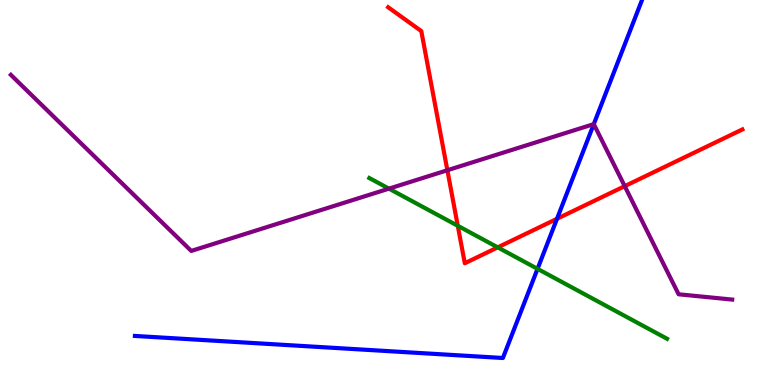[{'lines': ['blue', 'red'], 'intersections': [{'x': 7.19, 'y': 4.32}]}, {'lines': ['green', 'red'], 'intersections': [{'x': 5.91, 'y': 4.14}, {'x': 6.42, 'y': 3.57}]}, {'lines': ['purple', 'red'], 'intersections': [{'x': 5.77, 'y': 5.58}, {'x': 8.06, 'y': 5.16}]}, {'lines': ['blue', 'green'], 'intersections': [{'x': 6.94, 'y': 3.02}]}, {'lines': ['blue', 'purple'], 'intersections': [{'x': 7.66, 'y': 6.78}]}, {'lines': ['green', 'purple'], 'intersections': [{'x': 5.02, 'y': 5.1}]}]